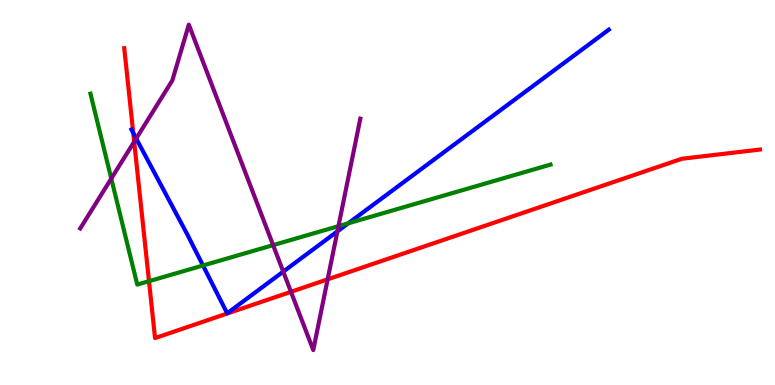[{'lines': ['blue', 'red'], 'intersections': [{'x': 1.72, 'y': 6.55}]}, {'lines': ['green', 'red'], 'intersections': [{'x': 1.92, 'y': 2.7}]}, {'lines': ['purple', 'red'], 'intersections': [{'x': 1.73, 'y': 6.32}, {'x': 3.75, 'y': 2.42}, {'x': 4.23, 'y': 2.74}]}, {'lines': ['blue', 'green'], 'intersections': [{'x': 2.62, 'y': 3.1}, {'x': 4.49, 'y': 4.2}]}, {'lines': ['blue', 'purple'], 'intersections': [{'x': 1.76, 'y': 6.4}, {'x': 3.65, 'y': 2.94}, {'x': 4.35, 'y': 3.99}]}, {'lines': ['green', 'purple'], 'intersections': [{'x': 1.44, 'y': 5.36}, {'x': 3.52, 'y': 3.63}, {'x': 4.37, 'y': 4.13}]}]